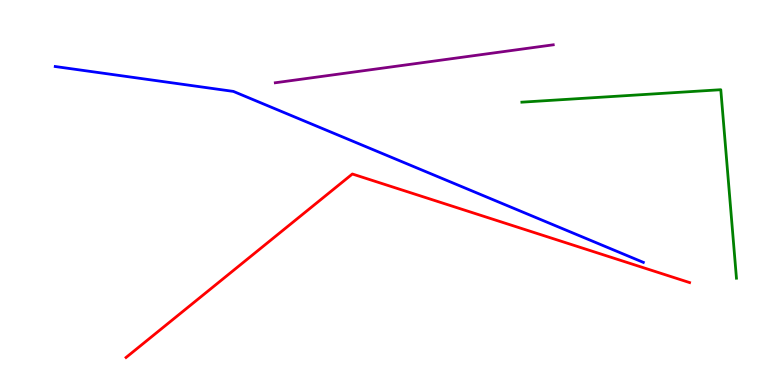[{'lines': ['blue', 'red'], 'intersections': []}, {'lines': ['green', 'red'], 'intersections': []}, {'lines': ['purple', 'red'], 'intersections': []}, {'lines': ['blue', 'green'], 'intersections': []}, {'lines': ['blue', 'purple'], 'intersections': []}, {'lines': ['green', 'purple'], 'intersections': []}]